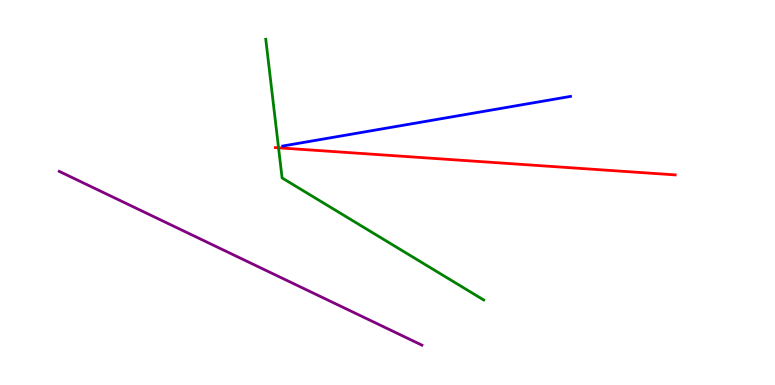[{'lines': ['blue', 'red'], 'intersections': []}, {'lines': ['green', 'red'], 'intersections': [{'x': 3.59, 'y': 6.16}]}, {'lines': ['purple', 'red'], 'intersections': []}, {'lines': ['blue', 'green'], 'intersections': []}, {'lines': ['blue', 'purple'], 'intersections': []}, {'lines': ['green', 'purple'], 'intersections': []}]